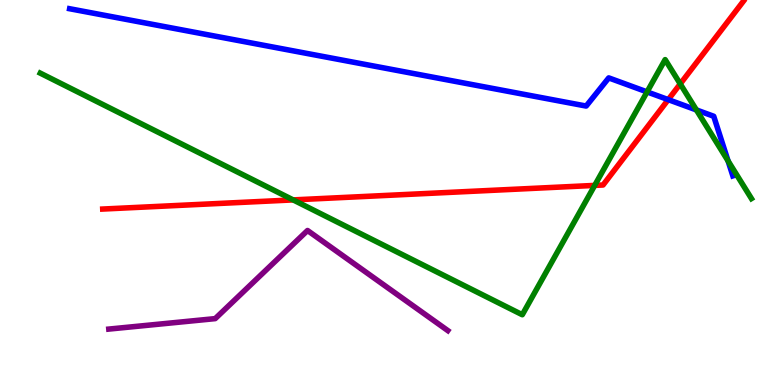[{'lines': ['blue', 'red'], 'intersections': [{'x': 8.62, 'y': 7.41}]}, {'lines': ['green', 'red'], 'intersections': [{'x': 3.78, 'y': 4.81}, {'x': 7.67, 'y': 5.18}, {'x': 8.78, 'y': 7.82}]}, {'lines': ['purple', 'red'], 'intersections': []}, {'lines': ['blue', 'green'], 'intersections': [{'x': 8.35, 'y': 7.61}, {'x': 8.99, 'y': 7.14}, {'x': 9.39, 'y': 5.82}]}, {'lines': ['blue', 'purple'], 'intersections': []}, {'lines': ['green', 'purple'], 'intersections': []}]